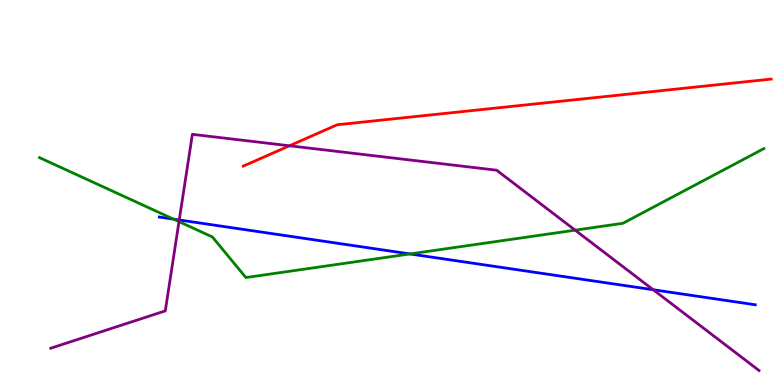[{'lines': ['blue', 'red'], 'intersections': []}, {'lines': ['green', 'red'], 'intersections': []}, {'lines': ['purple', 'red'], 'intersections': [{'x': 3.74, 'y': 6.21}]}, {'lines': ['blue', 'green'], 'intersections': [{'x': 2.24, 'y': 4.31}, {'x': 5.29, 'y': 3.4}]}, {'lines': ['blue', 'purple'], 'intersections': [{'x': 2.31, 'y': 4.29}, {'x': 8.43, 'y': 2.47}]}, {'lines': ['green', 'purple'], 'intersections': [{'x': 2.31, 'y': 4.24}, {'x': 7.42, 'y': 4.02}]}]